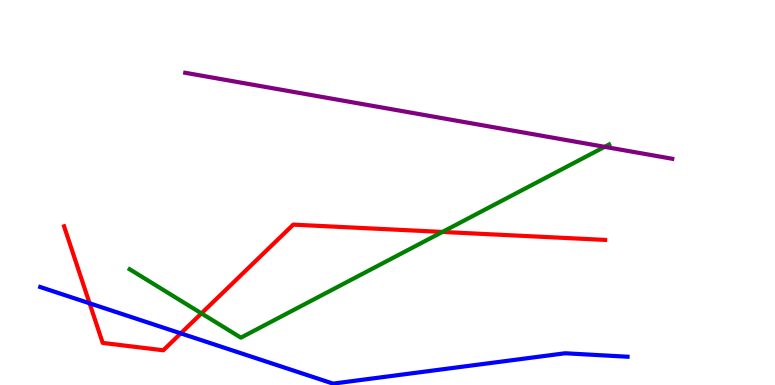[{'lines': ['blue', 'red'], 'intersections': [{'x': 1.16, 'y': 2.12}, {'x': 2.33, 'y': 1.34}]}, {'lines': ['green', 'red'], 'intersections': [{'x': 2.6, 'y': 1.86}, {'x': 5.71, 'y': 3.98}]}, {'lines': ['purple', 'red'], 'intersections': []}, {'lines': ['blue', 'green'], 'intersections': []}, {'lines': ['blue', 'purple'], 'intersections': []}, {'lines': ['green', 'purple'], 'intersections': [{'x': 7.8, 'y': 6.19}]}]